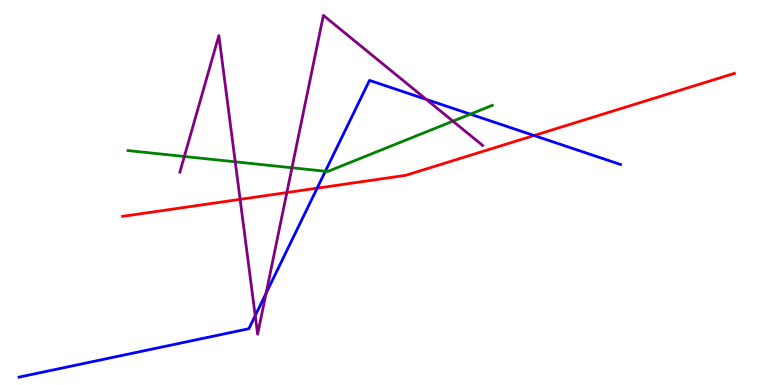[{'lines': ['blue', 'red'], 'intersections': [{'x': 4.09, 'y': 5.11}, {'x': 6.89, 'y': 6.48}]}, {'lines': ['green', 'red'], 'intersections': []}, {'lines': ['purple', 'red'], 'intersections': [{'x': 3.1, 'y': 4.82}, {'x': 3.7, 'y': 5.0}]}, {'lines': ['blue', 'green'], 'intersections': [{'x': 4.2, 'y': 5.55}, {'x': 6.07, 'y': 7.03}]}, {'lines': ['blue', 'purple'], 'intersections': [{'x': 3.29, 'y': 1.8}, {'x': 3.43, 'y': 2.38}, {'x': 5.5, 'y': 7.42}]}, {'lines': ['green', 'purple'], 'intersections': [{'x': 2.38, 'y': 5.94}, {'x': 3.04, 'y': 5.8}, {'x': 3.77, 'y': 5.64}, {'x': 5.84, 'y': 6.85}]}]